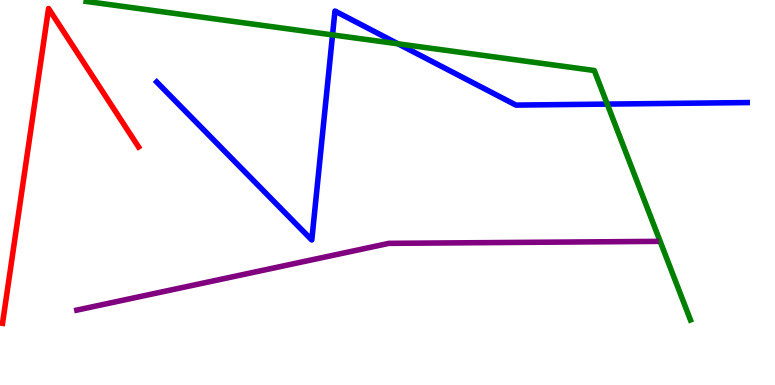[{'lines': ['blue', 'red'], 'intersections': []}, {'lines': ['green', 'red'], 'intersections': []}, {'lines': ['purple', 'red'], 'intersections': []}, {'lines': ['blue', 'green'], 'intersections': [{'x': 4.29, 'y': 9.09}, {'x': 5.14, 'y': 8.86}, {'x': 7.84, 'y': 7.3}]}, {'lines': ['blue', 'purple'], 'intersections': []}, {'lines': ['green', 'purple'], 'intersections': []}]